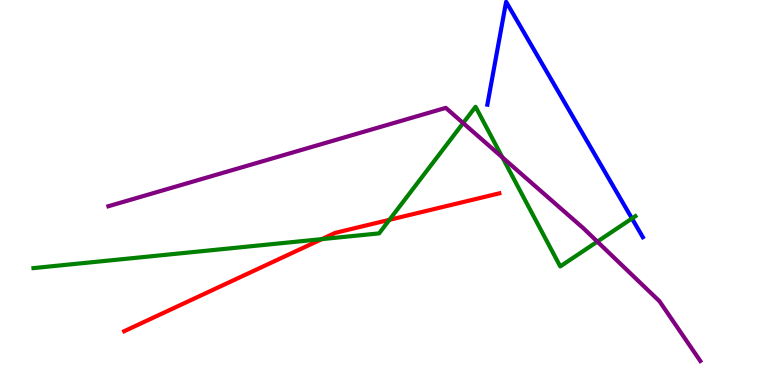[{'lines': ['blue', 'red'], 'intersections': []}, {'lines': ['green', 'red'], 'intersections': [{'x': 4.15, 'y': 3.79}, {'x': 5.02, 'y': 4.29}]}, {'lines': ['purple', 'red'], 'intersections': []}, {'lines': ['blue', 'green'], 'intersections': [{'x': 8.15, 'y': 4.33}]}, {'lines': ['blue', 'purple'], 'intersections': []}, {'lines': ['green', 'purple'], 'intersections': [{'x': 5.98, 'y': 6.8}, {'x': 6.48, 'y': 5.91}, {'x': 7.71, 'y': 3.72}]}]